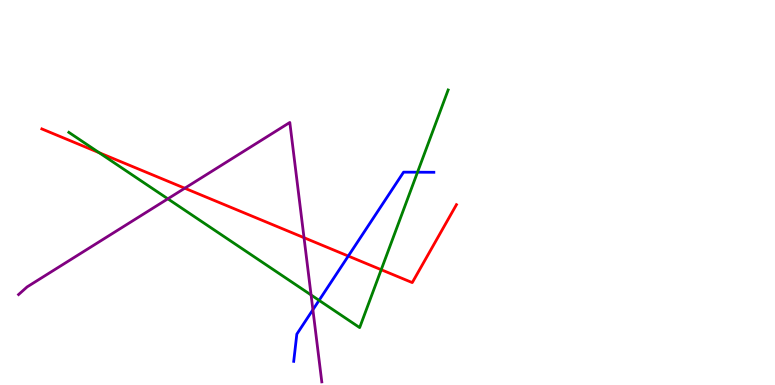[{'lines': ['blue', 'red'], 'intersections': [{'x': 4.49, 'y': 3.35}]}, {'lines': ['green', 'red'], 'intersections': [{'x': 1.28, 'y': 6.03}, {'x': 4.92, 'y': 2.99}]}, {'lines': ['purple', 'red'], 'intersections': [{'x': 2.38, 'y': 5.11}, {'x': 3.92, 'y': 3.83}]}, {'lines': ['blue', 'green'], 'intersections': [{'x': 4.12, 'y': 2.2}, {'x': 5.39, 'y': 5.53}]}, {'lines': ['blue', 'purple'], 'intersections': [{'x': 4.04, 'y': 1.95}]}, {'lines': ['green', 'purple'], 'intersections': [{'x': 2.17, 'y': 4.84}, {'x': 4.01, 'y': 2.34}]}]